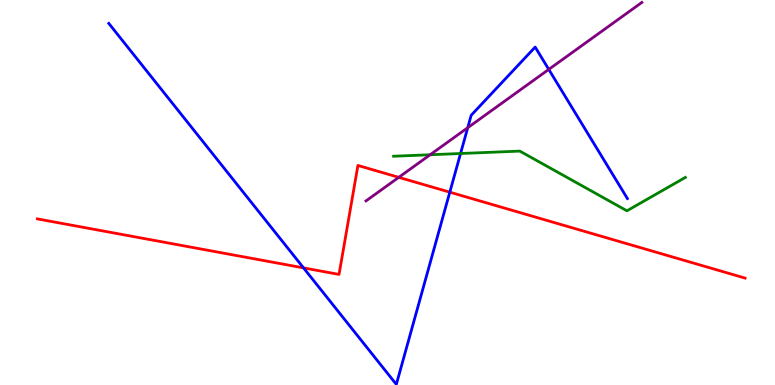[{'lines': ['blue', 'red'], 'intersections': [{'x': 3.92, 'y': 3.04}, {'x': 5.8, 'y': 5.01}]}, {'lines': ['green', 'red'], 'intersections': []}, {'lines': ['purple', 'red'], 'intersections': [{'x': 5.15, 'y': 5.39}]}, {'lines': ['blue', 'green'], 'intersections': [{'x': 5.94, 'y': 6.01}]}, {'lines': ['blue', 'purple'], 'intersections': [{'x': 6.04, 'y': 6.68}, {'x': 7.08, 'y': 8.2}]}, {'lines': ['green', 'purple'], 'intersections': [{'x': 5.55, 'y': 5.98}]}]